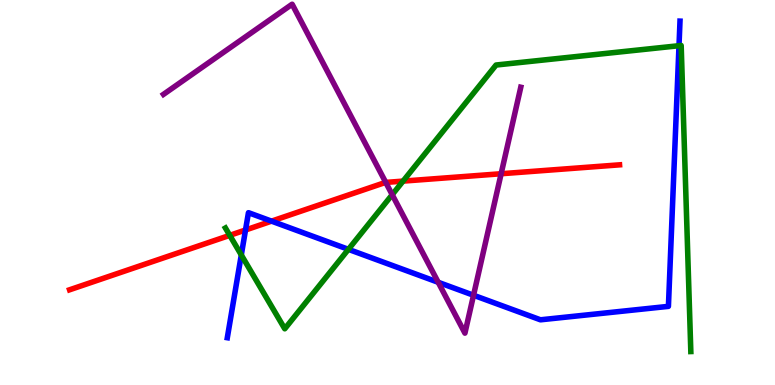[{'lines': ['blue', 'red'], 'intersections': [{'x': 3.17, 'y': 4.03}, {'x': 3.5, 'y': 4.26}]}, {'lines': ['green', 'red'], 'intersections': [{'x': 2.96, 'y': 3.89}, {'x': 5.2, 'y': 5.3}]}, {'lines': ['purple', 'red'], 'intersections': [{'x': 4.98, 'y': 5.26}, {'x': 6.47, 'y': 5.49}]}, {'lines': ['blue', 'green'], 'intersections': [{'x': 3.11, 'y': 3.38}, {'x': 4.5, 'y': 3.52}, {'x': 8.76, 'y': 8.81}]}, {'lines': ['blue', 'purple'], 'intersections': [{'x': 5.65, 'y': 2.67}, {'x': 6.11, 'y': 2.33}]}, {'lines': ['green', 'purple'], 'intersections': [{'x': 5.06, 'y': 4.94}]}]